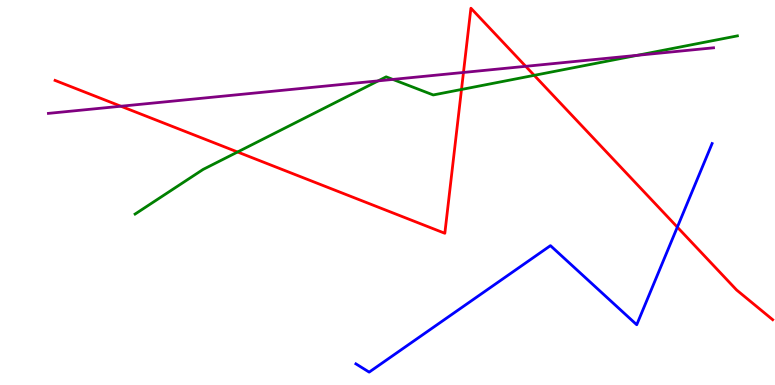[{'lines': ['blue', 'red'], 'intersections': [{'x': 8.74, 'y': 4.1}]}, {'lines': ['green', 'red'], 'intersections': [{'x': 3.07, 'y': 6.05}, {'x': 5.95, 'y': 7.68}, {'x': 6.89, 'y': 8.04}]}, {'lines': ['purple', 'red'], 'intersections': [{'x': 1.56, 'y': 7.24}, {'x': 5.98, 'y': 8.12}, {'x': 6.78, 'y': 8.28}]}, {'lines': ['blue', 'green'], 'intersections': []}, {'lines': ['blue', 'purple'], 'intersections': []}, {'lines': ['green', 'purple'], 'intersections': [{'x': 4.88, 'y': 7.9}, {'x': 5.07, 'y': 7.94}, {'x': 8.22, 'y': 8.56}]}]